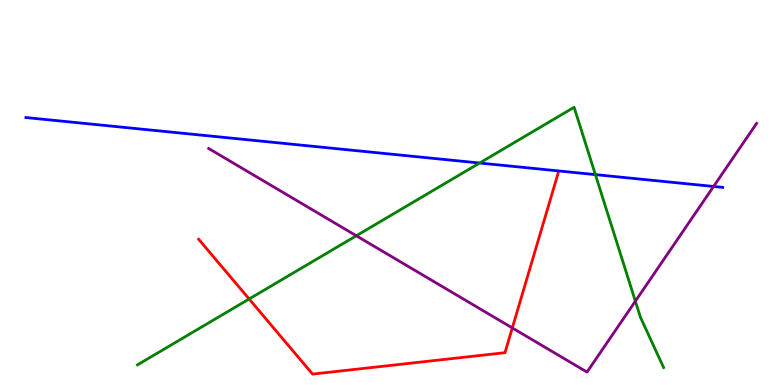[{'lines': ['blue', 'red'], 'intersections': []}, {'lines': ['green', 'red'], 'intersections': [{'x': 3.21, 'y': 2.23}]}, {'lines': ['purple', 'red'], 'intersections': [{'x': 6.61, 'y': 1.48}]}, {'lines': ['blue', 'green'], 'intersections': [{'x': 6.19, 'y': 5.77}, {'x': 7.68, 'y': 5.46}]}, {'lines': ['blue', 'purple'], 'intersections': [{'x': 9.21, 'y': 5.16}]}, {'lines': ['green', 'purple'], 'intersections': [{'x': 4.6, 'y': 3.88}, {'x': 8.2, 'y': 2.18}]}]